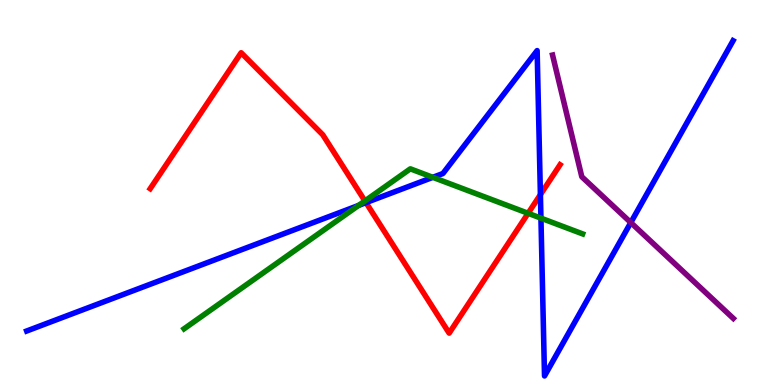[{'lines': ['blue', 'red'], 'intersections': [{'x': 4.72, 'y': 4.74}, {'x': 6.97, 'y': 4.95}]}, {'lines': ['green', 'red'], 'intersections': [{'x': 4.71, 'y': 4.78}, {'x': 6.81, 'y': 4.46}]}, {'lines': ['purple', 'red'], 'intersections': []}, {'lines': ['blue', 'green'], 'intersections': [{'x': 4.63, 'y': 4.66}, {'x': 5.58, 'y': 5.39}, {'x': 6.98, 'y': 4.33}]}, {'lines': ['blue', 'purple'], 'intersections': [{'x': 8.14, 'y': 4.22}]}, {'lines': ['green', 'purple'], 'intersections': []}]